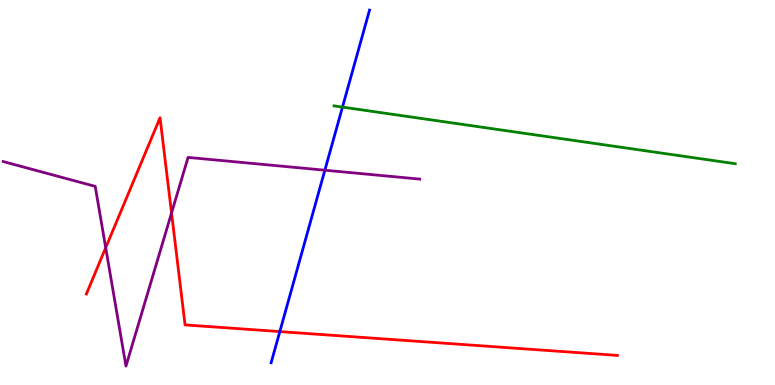[{'lines': ['blue', 'red'], 'intersections': [{'x': 3.61, 'y': 1.39}]}, {'lines': ['green', 'red'], 'intersections': []}, {'lines': ['purple', 'red'], 'intersections': [{'x': 1.36, 'y': 3.57}, {'x': 2.21, 'y': 4.47}]}, {'lines': ['blue', 'green'], 'intersections': [{'x': 4.42, 'y': 7.22}]}, {'lines': ['blue', 'purple'], 'intersections': [{'x': 4.19, 'y': 5.58}]}, {'lines': ['green', 'purple'], 'intersections': []}]